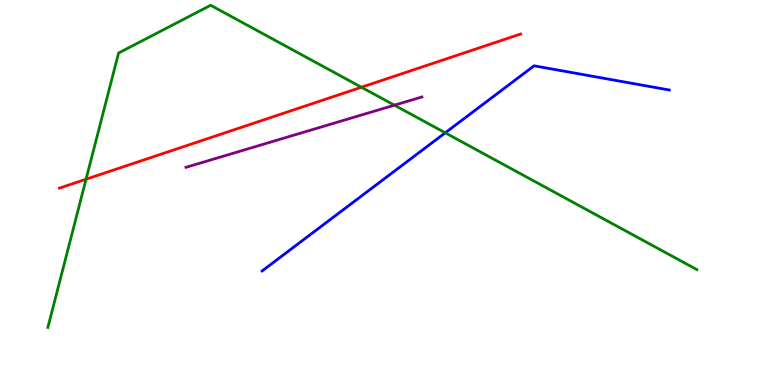[{'lines': ['blue', 'red'], 'intersections': []}, {'lines': ['green', 'red'], 'intersections': [{'x': 1.11, 'y': 5.34}, {'x': 4.66, 'y': 7.73}]}, {'lines': ['purple', 'red'], 'intersections': []}, {'lines': ['blue', 'green'], 'intersections': [{'x': 5.75, 'y': 6.55}]}, {'lines': ['blue', 'purple'], 'intersections': []}, {'lines': ['green', 'purple'], 'intersections': [{'x': 5.09, 'y': 7.27}]}]